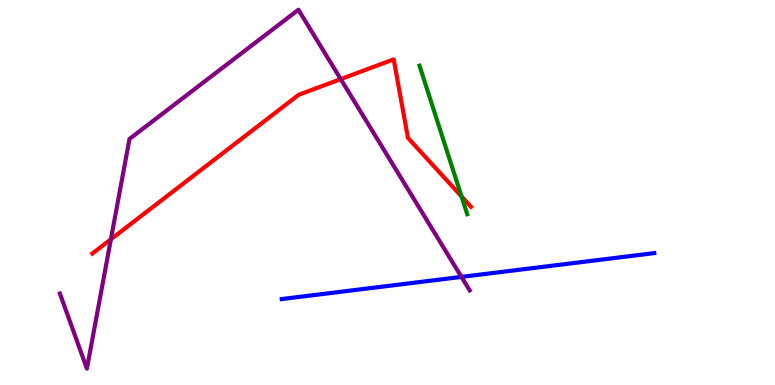[{'lines': ['blue', 'red'], 'intersections': []}, {'lines': ['green', 'red'], 'intersections': [{'x': 5.96, 'y': 4.9}]}, {'lines': ['purple', 'red'], 'intersections': [{'x': 1.43, 'y': 3.78}, {'x': 4.4, 'y': 7.94}]}, {'lines': ['blue', 'green'], 'intersections': []}, {'lines': ['blue', 'purple'], 'intersections': [{'x': 5.95, 'y': 2.81}]}, {'lines': ['green', 'purple'], 'intersections': []}]